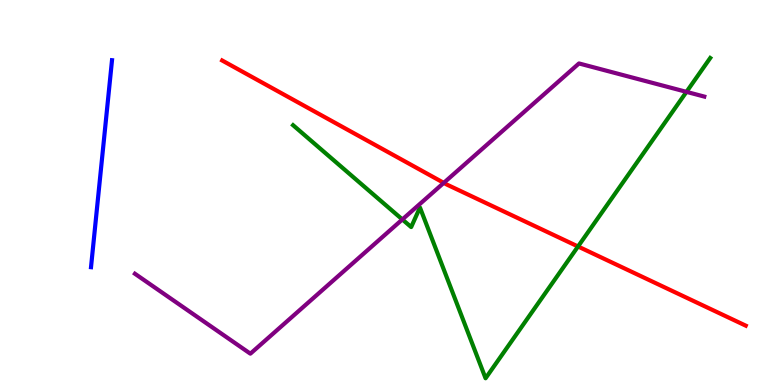[{'lines': ['blue', 'red'], 'intersections': []}, {'lines': ['green', 'red'], 'intersections': [{'x': 7.46, 'y': 3.6}]}, {'lines': ['purple', 'red'], 'intersections': [{'x': 5.73, 'y': 5.25}]}, {'lines': ['blue', 'green'], 'intersections': []}, {'lines': ['blue', 'purple'], 'intersections': []}, {'lines': ['green', 'purple'], 'intersections': [{'x': 5.19, 'y': 4.3}, {'x': 8.86, 'y': 7.61}]}]